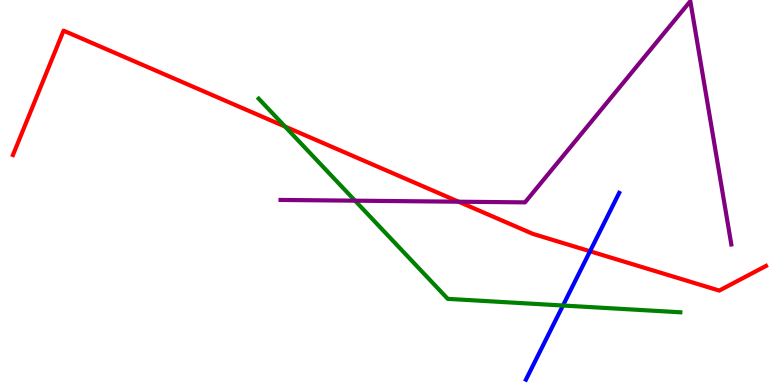[{'lines': ['blue', 'red'], 'intersections': [{'x': 7.61, 'y': 3.47}]}, {'lines': ['green', 'red'], 'intersections': [{'x': 3.68, 'y': 6.71}]}, {'lines': ['purple', 'red'], 'intersections': [{'x': 5.92, 'y': 4.76}]}, {'lines': ['blue', 'green'], 'intersections': [{'x': 7.26, 'y': 2.06}]}, {'lines': ['blue', 'purple'], 'intersections': []}, {'lines': ['green', 'purple'], 'intersections': [{'x': 4.58, 'y': 4.79}]}]